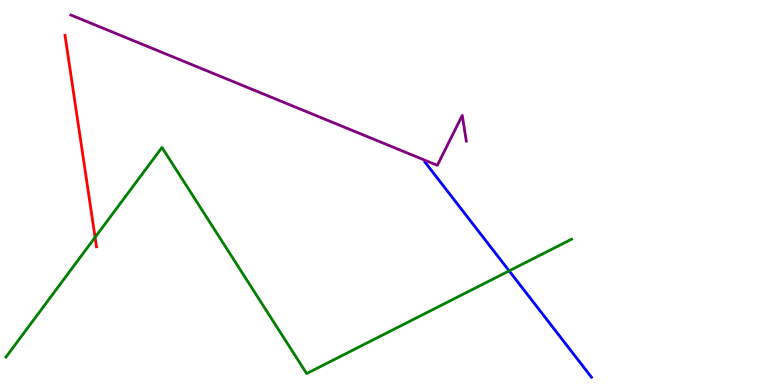[{'lines': ['blue', 'red'], 'intersections': []}, {'lines': ['green', 'red'], 'intersections': [{'x': 1.23, 'y': 3.84}]}, {'lines': ['purple', 'red'], 'intersections': []}, {'lines': ['blue', 'green'], 'intersections': [{'x': 6.57, 'y': 2.96}]}, {'lines': ['blue', 'purple'], 'intersections': []}, {'lines': ['green', 'purple'], 'intersections': []}]